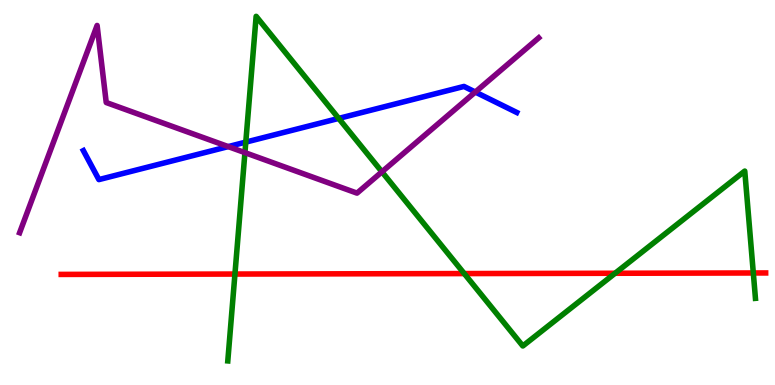[{'lines': ['blue', 'red'], 'intersections': []}, {'lines': ['green', 'red'], 'intersections': [{'x': 3.03, 'y': 2.88}, {'x': 5.99, 'y': 2.89}, {'x': 7.94, 'y': 2.9}, {'x': 9.72, 'y': 2.91}]}, {'lines': ['purple', 'red'], 'intersections': []}, {'lines': ['blue', 'green'], 'intersections': [{'x': 3.17, 'y': 6.31}, {'x': 4.37, 'y': 6.92}]}, {'lines': ['blue', 'purple'], 'intersections': [{'x': 2.94, 'y': 6.19}, {'x': 6.13, 'y': 7.61}]}, {'lines': ['green', 'purple'], 'intersections': [{'x': 3.16, 'y': 6.04}, {'x': 4.93, 'y': 5.54}]}]